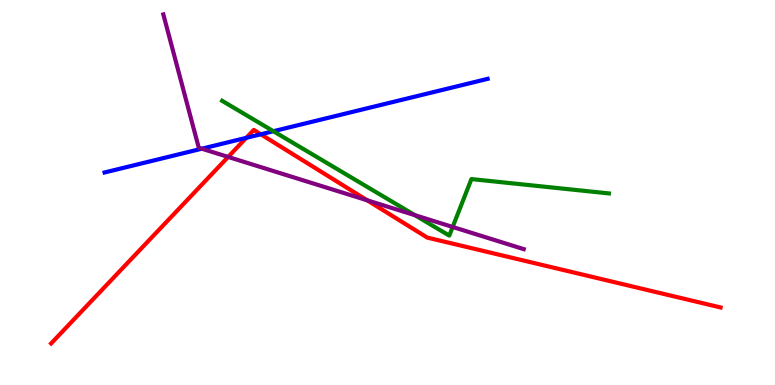[{'lines': ['blue', 'red'], 'intersections': [{'x': 3.18, 'y': 6.42}, {'x': 3.37, 'y': 6.51}]}, {'lines': ['green', 'red'], 'intersections': []}, {'lines': ['purple', 'red'], 'intersections': [{'x': 2.94, 'y': 5.92}, {'x': 4.74, 'y': 4.8}]}, {'lines': ['blue', 'green'], 'intersections': [{'x': 3.53, 'y': 6.59}]}, {'lines': ['blue', 'purple'], 'intersections': [{'x': 2.6, 'y': 6.14}]}, {'lines': ['green', 'purple'], 'intersections': [{'x': 5.35, 'y': 4.41}, {'x': 5.84, 'y': 4.1}]}]